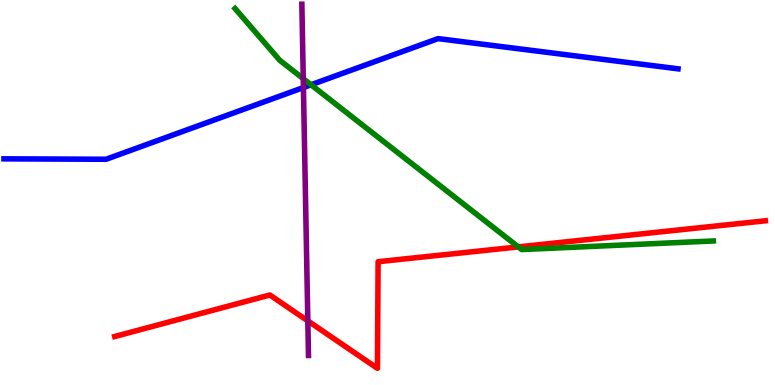[{'lines': ['blue', 'red'], 'intersections': []}, {'lines': ['green', 'red'], 'intersections': [{'x': 6.69, 'y': 3.59}]}, {'lines': ['purple', 'red'], 'intersections': [{'x': 3.97, 'y': 1.67}]}, {'lines': ['blue', 'green'], 'intersections': [{'x': 4.01, 'y': 7.8}]}, {'lines': ['blue', 'purple'], 'intersections': [{'x': 3.92, 'y': 7.73}]}, {'lines': ['green', 'purple'], 'intersections': [{'x': 3.91, 'y': 7.96}]}]